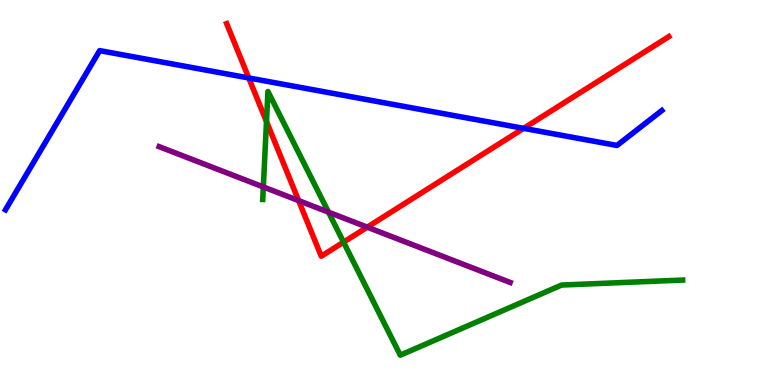[{'lines': ['blue', 'red'], 'intersections': [{'x': 3.21, 'y': 7.98}, {'x': 6.76, 'y': 6.67}]}, {'lines': ['green', 'red'], 'intersections': [{'x': 3.44, 'y': 6.84}, {'x': 4.43, 'y': 3.71}]}, {'lines': ['purple', 'red'], 'intersections': [{'x': 3.85, 'y': 4.79}, {'x': 4.74, 'y': 4.1}]}, {'lines': ['blue', 'green'], 'intersections': []}, {'lines': ['blue', 'purple'], 'intersections': []}, {'lines': ['green', 'purple'], 'intersections': [{'x': 3.4, 'y': 5.14}, {'x': 4.24, 'y': 4.49}]}]